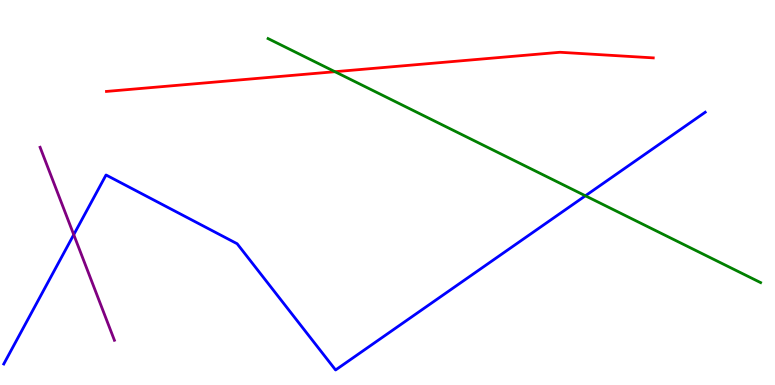[{'lines': ['blue', 'red'], 'intersections': []}, {'lines': ['green', 'red'], 'intersections': [{'x': 4.32, 'y': 8.14}]}, {'lines': ['purple', 'red'], 'intersections': []}, {'lines': ['blue', 'green'], 'intersections': [{'x': 7.55, 'y': 4.91}]}, {'lines': ['blue', 'purple'], 'intersections': [{'x': 0.952, 'y': 3.9}]}, {'lines': ['green', 'purple'], 'intersections': []}]